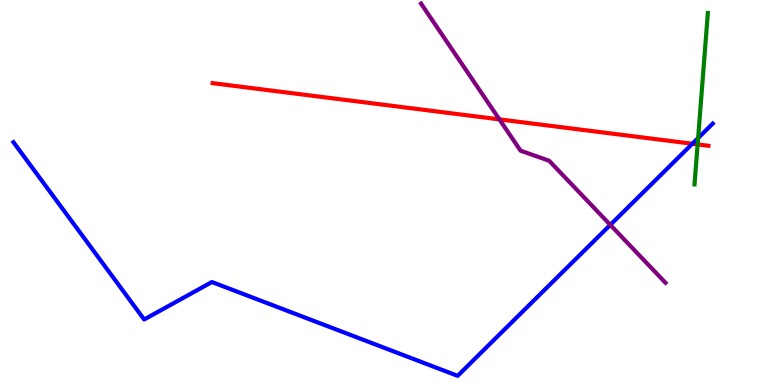[{'lines': ['blue', 'red'], 'intersections': [{'x': 8.93, 'y': 6.27}]}, {'lines': ['green', 'red'], 'intersections': [{'x': 9.0, 'y': 6.25}]}, {'lines': ['purple', 'red'], 'intersections': [{'x': 6.44, 'y': 6.9}]}, {'lines': ['blue', 'green'], 'intersections': [{'x': 9.01, 'y': 6.41}]}, {'lines': ['blue', 'purple'], 'intersections': [{'x': 7.87, 'y': 4.16}]}, {'lines': ['green', 'purple'], 'intersections': []}]